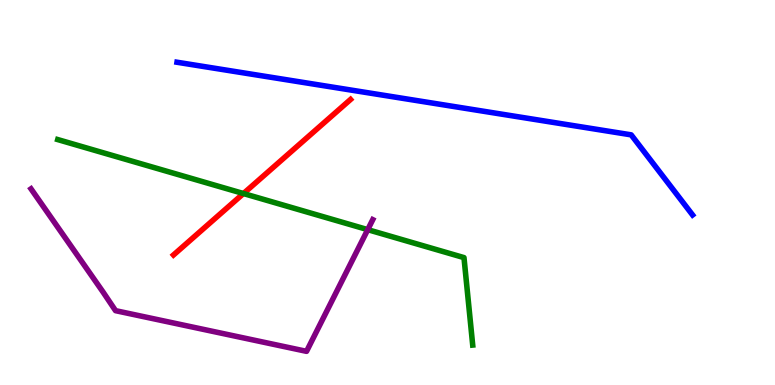[{'lines': ['blue', 'red'], 'intersections': []}, {'lines': ['green', 'red'], 'intersections': [{'x': 3.14, 'y': 4.97}]}, {'lines': ['purple', 'red'], 'intersections': []}, {'lines': ['blue', 'green'], 'intersections': []}, {'lines': ['blue', 'purple'], 'intersections': []}, {'lines': ['green', 'purple'], 'intersections': [{'x': 4.74, 'y': 4.04}]}]